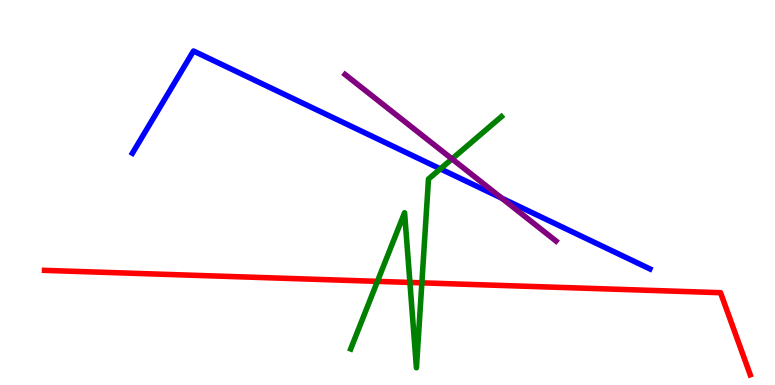[{'lines': ['blue', 'red'], 'intersections': []}, {'lines': ['green', 'red'], 'intersections': [{'x': 4.87, 'y': 2.69}, {'x': 5.29, 'y': 2.66}, {'x': 5.44, 'y': 2.65}]}, {'lines': ['purple', 'red'], 'intersections': []}, {'lines': ['blue', 'green'], 'intersections': [{'x': 5.68, 'y': 5.61}]}, {'lines': ['blue', 'purple'], 'intersections': [{'x': 6.47, 'y': 4.85}]}, {'lines': ['green', 'purple'], 'intersections': [{'x': 5.83, 'y': 5.87}]}]